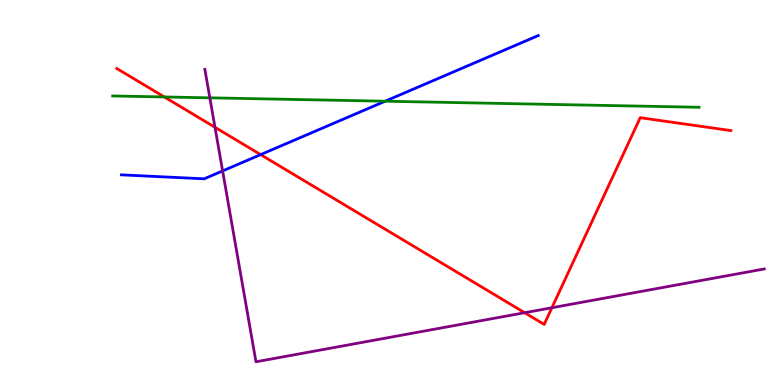[{'lines': ['blue', 'red'], 'intersections': [{'x': 3.36, 'y': 5.98}]}, {'lines': ['green', 'red'], 'intersections': [{'x': 2.12, 'y': 7.48}]}, {'lines': ['purple', 'red'], 'intersections': [{'x': 2.77, 'y': 6.69}, {'x': 6.77, 'y': 1.88}, {'x': 7.12, 'y': 2.01}]}, {'lines': ['blue', 'green'], 'intersections': [{'x': 4.97, 'y': 7.37}]}, {'lines': ['blue', 'purple'], 'intersections': [{'x': 2.87, 'y': 5.56}]}, {'lines': ['green', 'purple'], 'intersections': [{'x': 2.71, 'y': 7.46}]}]